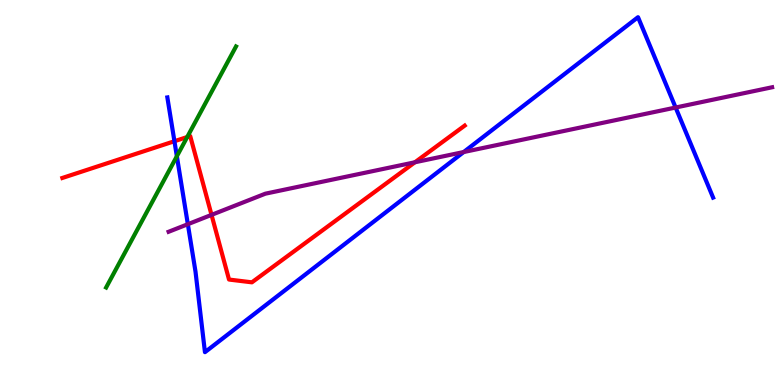[{'lines': ['blue', 'red'], 'intersections': [{'x': 2.25, 'y': 6.33}]}, {'lines': ['green', 'red'], 'intersections': [{'x': 2.42, 'y': 6.44}]}, {'lines': ['purple', 'red'], 'intersections': [{'x': 2.73, 'y': 4.42}, {'x': 5.35, 'y': 5.79}]}, {'lines': ['blue', 'green'], 'intersections': [{'x': 2.28, 'y': 5.94}]}, {'lines': ['blue', 'purple'], 'intersections': [{'x': 2.42, 'y': 4.18}, {'x': 5.98, 'y': 6.05}, {'x': 8.72, 'y': 7.21}]}, {'lines': ['green', 'purple'], 'intersections': []}]